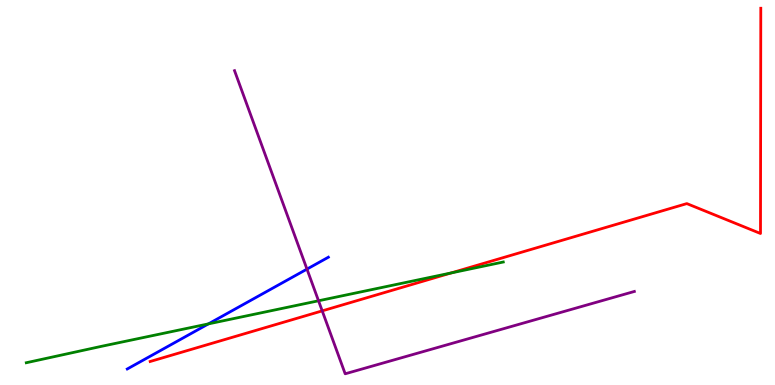[{'lines': ['blue', 'red'], 'intersections': []}, {'lines': ['green', 'red'], 'intersections': [{'x': 5.82, 'y': 2.91}]}, {'lines': ['purple', 'red'], 'intersections': [{'x': 4.16, 'y': 1.93}]}, {'lines': ['blue', 'green'], 'intersections': [{'x': 2.69, 'y': 1.59}]}, {'lines': ['blue', 'purple'], 'intersections': [{'x': 3.96, 'y': 3.01}]}, {'lines': ['green', 'purple'], 'intersections': [{'x': 4.11, 'y': 2.19}]}]